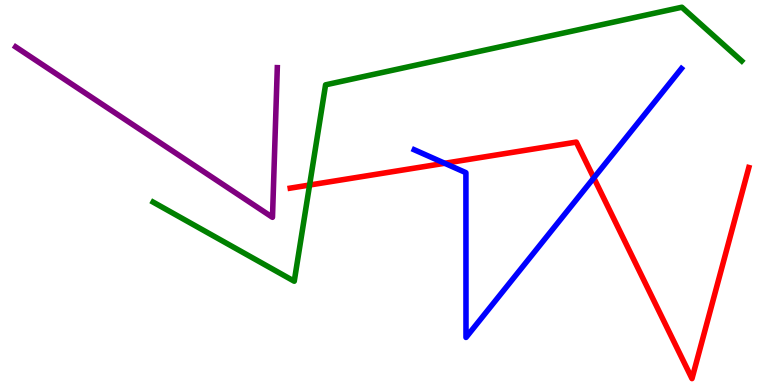[{'lines': ['blue', 'red'], 'intersections': [{'x': 5.74, 'y': 5.76}, {'x': 7.66, 'y': 5.38}]}, {'lines': ['green', 'red'], 'intersections': [{'x': 3.99, 'y': 5.19}]}, {'lines': ['purple', 'red'], 'intersections': []}, {'lines': ['blue', 'green'], 'intersections': []}, {'lines': ['blue', 'purple'], 'intersections': []}, {'lines': ['green', 'purple'], 'intersections': []}]